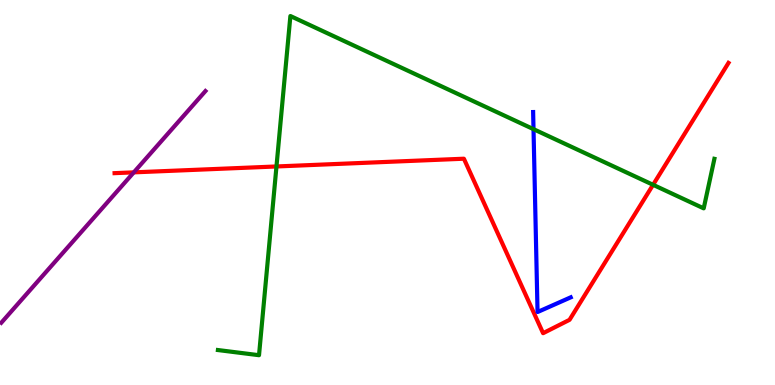[{'lines': ['blue', 'red'], 'intersections': []}, {'lines': ['green', 'red'], 'intersections': [{'x': 3.57, 'y': 5.68}, {'x': 8.43, 'y': 5.2}]}, {'lines': ['purple', 'red'], 'intersections': [{'x': 1.73, 'y': 5.52}]}, {'lines': ['blue', 'green'], 'intersections': [{'x': 6.88, 'y': 6.65}]}, {'lines': ['blue', 'purple'], 'intersections': []}, {'lines': ['green', 'purple'], 'intersections': []}]